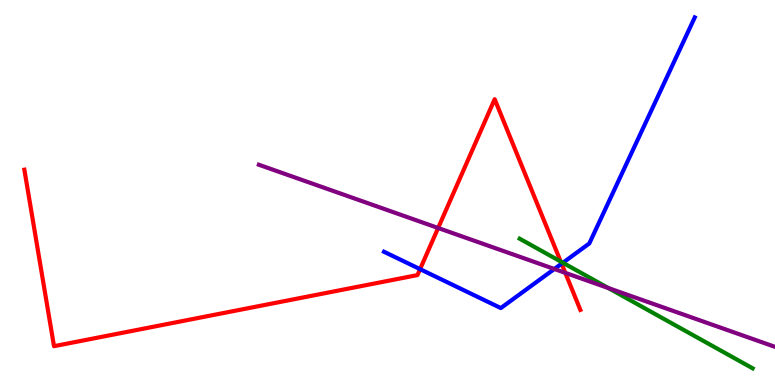[{'lines': ['blue', 'red'], 'intersections': [{'x': 5.42, 'y': 3.01}, {'x': 7.25, 'y': 3.15}]}, {'lines': ['green', 'red'], 'intersections': [{'x': 7.23, 'y': 3.21}]}, {'lines': ['purple', 'red'], 'intersections': [{'x': 5.65, 'y': 4.08}, {'x': 7.29, 'y': 2.91}]}, {'lines': ['blue', 'green'], 'intersections': [{'x': 7.26, 'y': 3.18}]}, {'lines': ['blue', 'purple'], 'intersections': [{'x': 7.15, 'y': 3.01}]}, {'lines': ['green', 'purple'], 'intersections': [{'x': 7.85, 'y': 2.52}]}]